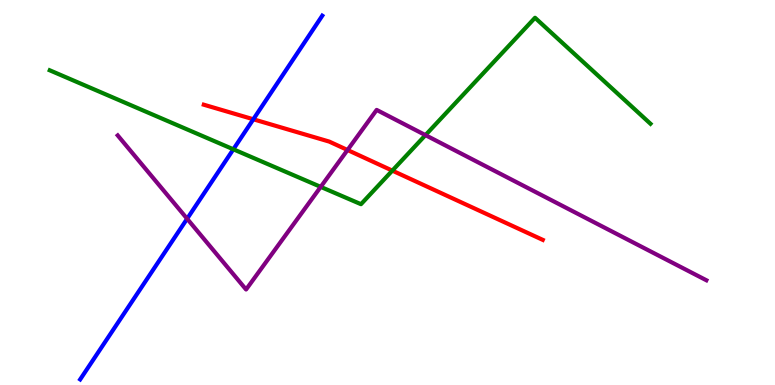[{'lines': ['blue', 'red'], 'intersections': [{'x': 3.27, 'y': 6.9}]}, {'lines': ['green', 'red'], 'intersections': [{'x': 5.06, 'y': 5.57}]}, {'lines': ['purple', 'red'], 'intersections': [{'x': 4.48, 'y': 6.1}]}, {'lines': ['blue', 'green'], 'intersections': [{'x': 3.01, 'y': 6.12}]}, {'lines': ['blue', 'purple'], 'intersections': [{'x': 2.41, 'y': 4.32}]}, {'lines': ['green', 'purple'], 'intersections': [{'x': 4.14, 'y': 5.15}, {'x': 5.49, 'y': 6.49}]}]